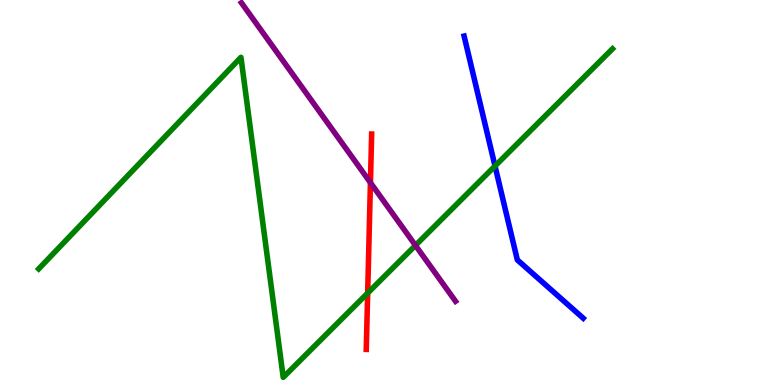[{'lines': ['blue', 'red'], 'intersections': []}, {'lines': ['green', 'red'], 'intersections': [{'x': 4.74, 'y': 2.39}]}, {'lines': ['purple', 'red'], 'intersections': [{'x': 4.78, 'y': 5.26}]}, {'lines': ['blue', 'green'], 'intersections': [{'x': 6.39, 'y': 5.69}]}, {'lines': ['blue', 'purple'], 'intersections': []}, {'lines': ['green', 'purple'], 'intersections': [{'x': 5.36, 'y': 3.63}]}]